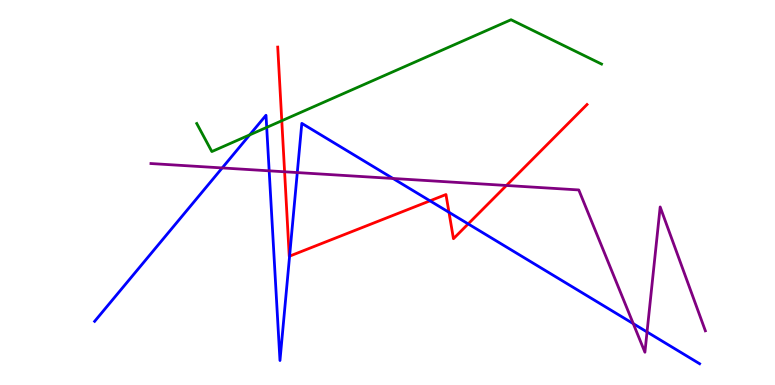[{'lines': ['blue', 'red'], 'intersections': [{'x': 3.74, 'y': 3.35}, {'x': 5.55, 'y': 4.78}, {'x': 5.79, 'y': 4.49}, {'x': 6.04, 'y': 4.18}]}, {'lines': ['green', 'red'], 'intersections': [{'x': 3.64, 'y': 6.86}]}, {'lines': ['purple', 'red'], 'intersections': [{'x': 3.67, 'y': 5.54}, {'x': 6.53, 'y': 5.18}]}, {'lines': ['blue', 'green'], 'intersections': [{'x': 3.22, 'y': 6.5}, {'x': 3.44, 'y': 6.69}]}, {'lines': ['blue', 'purple'], 'intersections': [{'x': 2.87, 'y': 5.64}, {'x': 3.47, 'y': 5.56}, {'x': 3.84, 'y': 5.52}, {'x': 5.07, 'y': 5.36}, {'x': 8.17, 'y': 1.59}, {'x': 8.35, 'y': 1.38}]}, {'lines': ['green', 'purple'], 'intersections': []}]